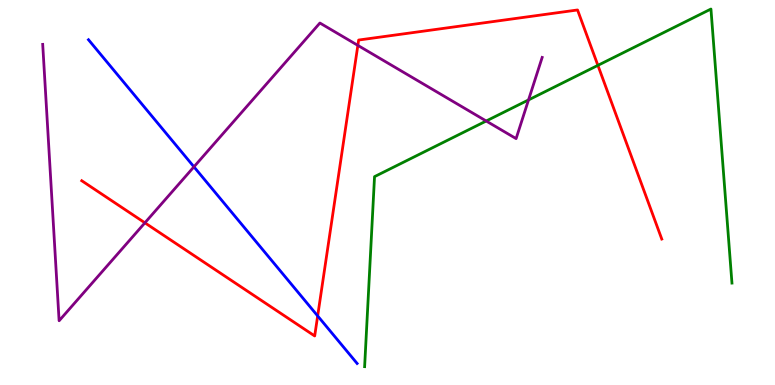[{'lines': ['blue', 'red'], 'intersections': [{'x': 4.1, 'y': 1.79}]}, {'lines': ['green', 'red'], 'intersections': [{'x': 7.71, 'y': 8.3}]}, {'lines': ['purple', 'red'], 'intersections': [{'x': 1.87, 'y': 4.21}, {'x': 4.62, 'y': 8.82}]}, {'lines': ['blue', 'green'], 'intersections': []}, {'lines': ['blue', 'purple'], 'intersections': [{'x': 2.5, 'y': 5.67}]}, {'lines': ['green', 'purple'], 'intersections': [{'x': 6.27, 'y': 6.86}, {'x': 6.82, 'y': 7.4}]}]